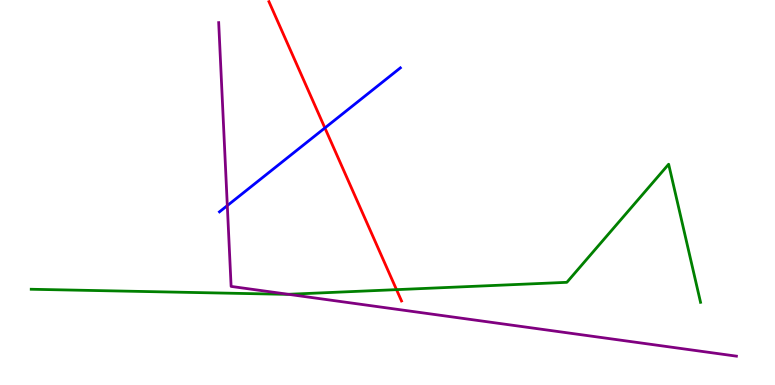[{'lines': ['blue', 'red'], 'intersections': [{'x': 4.19, 'y': 6.68}]}, {'lines': ['green', 'red'], 'intersections': [{'x': 5.12, 'y': 2.48}]}, {'lines': ['purple', 'red'], 'intersections': []}, {'lines': ['blue', 'green'], 'intersections': []}, {'lines': ['blue', 'purple'], 'intersections': [{'x': 2.93, 'y': 4.66}]}, {'lines': ['green', 'purple'], 'intersections': [{'x': 3.72, 'y': 2.36}]}]